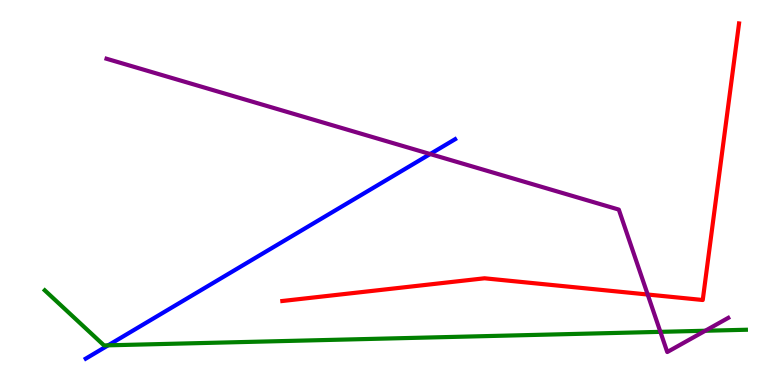[{'lines': ['blue', 'red'], 'intersections': []}, {'lines': ['green', 'red'], 'intersections': []}, {'lines': ['purple', 'red'], 'intersections': [{'x': 8.36, 'y': 2.35}]}, {'lines': ['blue', 'green'], 'intersections': [{'x': 1.4, 'y': 1.03}]}, {'lines': ['blue', 'purple'], 'intersections': [{'x': 5.55, 'y': 6.0}]}, {'lines': ['green', 'purple'], 'intersections': [{'x': 8.52, 'y': 1.38}, {'x': 9.1, 'y': 1.41}]}]